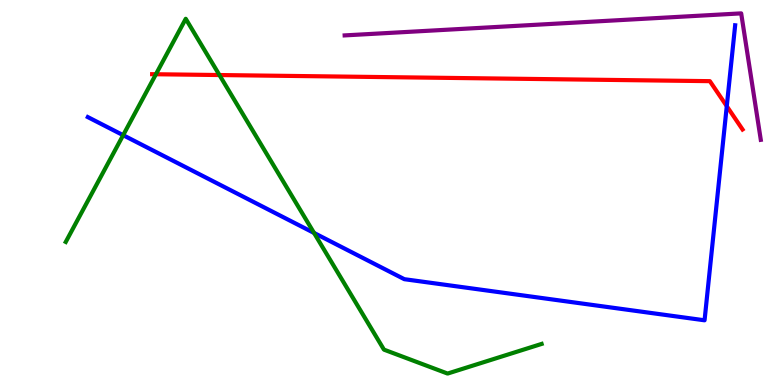[{'lines': ['blue', 'red'], 'intersections': [{'x': 9.38, 'y': 7.24}]}, {'lines': ['green', 'red'], 'intersections': [{'x': 2.01, 'y': 8.07}, {'x': 2.83, 'y': 8.05}]}, {'lines': ['purple', 'red'], 'intersections': []}, {'lines': ['blue', 'green'], 'intersections': [{'x': 1.59, 'y': 6.49}, {'x': 4.05, 'y': 3.95}]}, {'lines': ['blue', 'purple'], 'intersections': []}, {'lines': ['green', 'purple'], 'intersections': []}]